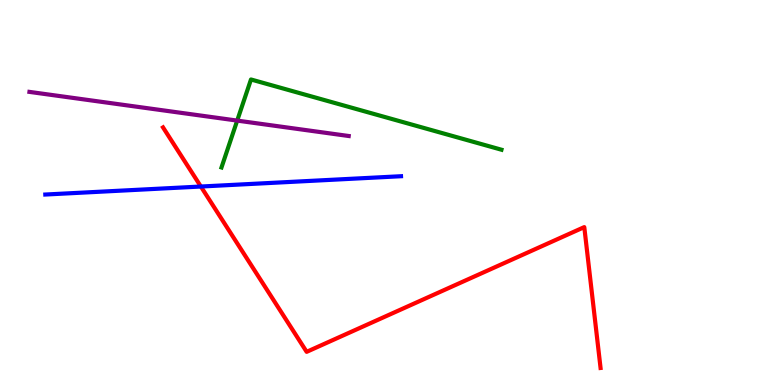[{'lines': ['blue', 'red'], 'intersections': [{'x': 2.59, 'y': 5.16}]}, {'lines': ['green', 'red'], 'intersections': []}, {'lines': ['purple', 'red'], 'intersections': []}, {'lines': ['blue', 'green'], 'intersections': []}, {'lines': ['blue', 'purple'], 'intersections': []}, {'lines': ['green', 'purple'], 'intersections': [{'x': 3.06, 'y': 6.87}]}]